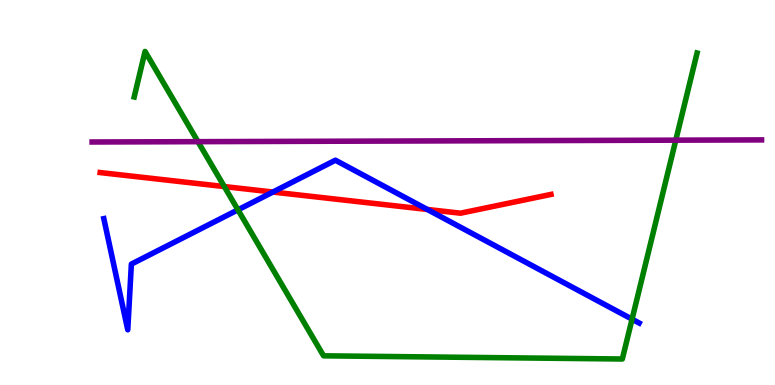[{'lines': ['blue', 'red'], 'intersections': [{'x': 3.52, 'y': 5.01}, {'x': 5.51, 'y': 4.56}]}, {'lines': ['green', 'red'], 'intersections': [{'x': 2.89, 'y': 5.15}]}, {'lines': ['purple', 'red'], 'intersections': []}, {'lines': ['blue', 'green'], 'intersections': [{'x': 3.07, 'y': 4.55}, {'x': 8.16, 'y': 1.71}]}, {'lines': ['blue', 'purple'], 'intersections': []}, {'lines': ['green', 'purple'], 'intersections': [{'x': 2.55, 'y': 6.32}, {'x': 8.72, 'y': 6.36}]}]